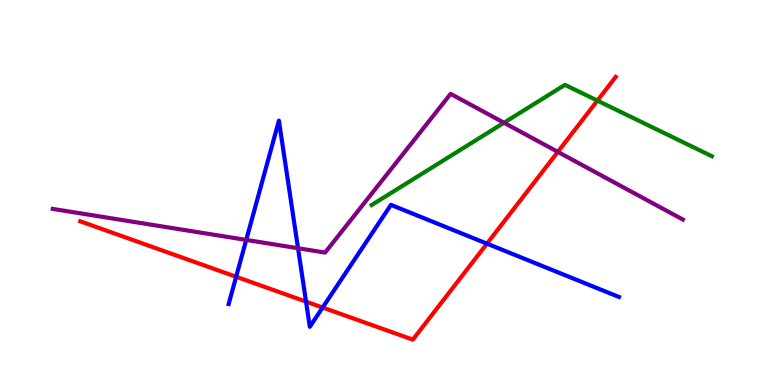[{'lines': ['blue', 'red'], 'intersections': [{'x': 3.05, 'y': 2.81}, {'x': 3.95, 'y': 2.17}, {'x': 4.16, 'y': 2.01}, {'x': 6.28, 'y': 3.67}]}, {'lines': ['green', 'red'], 'intersections': [{'x': 7.71, 'y': 7.39}]}, {'lines': ['purple', 'red'], 'intersections': [{'x': 7.2, 'y': 6.06}]}, {'lines': ['blue', 'green'], 'intersections': []}, {'lines': ['blue', 'purple'], 'intersections': [{'x': 3.18, 'y': 3.77}, {'x': 3.85, 'y': 3.55}]}, {'lines': ['green', 'purple'], 'intersections': [{'x': 6.5, 'y': 6.81}]}]